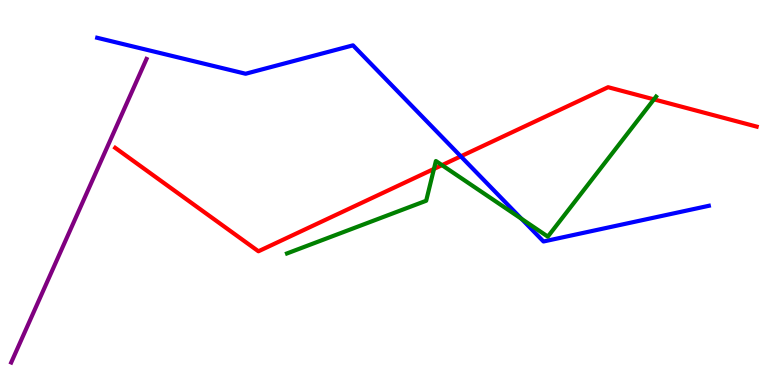[{'lines': ['blue', 'red'], 'intersections': [{'x': 5.95, 'y': 5.94}]}, {'lines': ['green', 'red'], 'intersections': [{'x': 5.6, 'y': 5.61}, {'x': 5.7, 'y': 5.71}, {'x': 8.44, 'y': 7.42}]}, {'lines': ['purple', 'red'], 'intersections': []}, {'lines': ['blue', 'green'], 'intersections': [{'x': 6.73, 'y': 4.32}]}, {'lines': ['blue', 'purple'], 'intersections': []}, {'lines': ['green', 'purple'], 'intersections': []}]